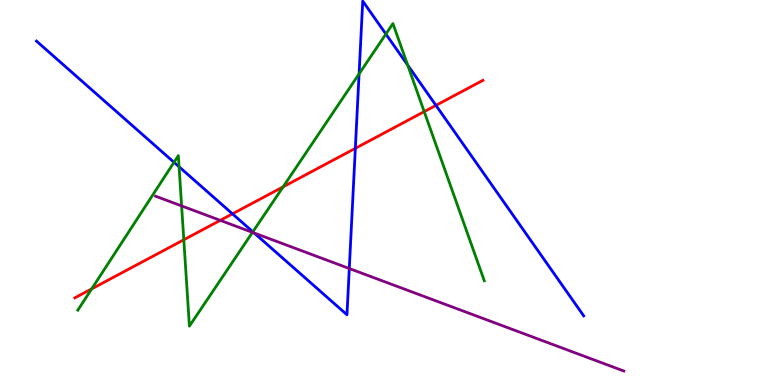[{'lines': ['blue', 'red'], 'intersections': [{'x': 3.0, 'y': 4.45}, {'x': 4.58, 'y': 6.15}, {'x': 5.63, 'y': 7.26}]}, {'lines': ['green', 'red'], 'intersections': [{'x': 1.18, 'y': 2.5}, {'x': 2.37, 'y': 3.77}, {'x': 3.65, 'y': 5.15}, {'x': 5.47, 'y': 7.1}]}, {'lines': ['purple', 'red'], 'intersections': [{'x': 2.84, 'y': 4.28}]}, {'lines': ['blue', 'green'], 'intersections': [{'x': 2.25, 'y': 5.78}, {'x': 2.31, 'y': 5.67}, {'x': 3.26, 'y': 3.98}, {'x': 4.63, 'y': 8.08}, {'x': 4.98, 'y': 9.12}, {'x': 5.26, 'y': 8.31}]}, {'lines': ['blue', 'purple'], 'intersections': [{'x': 3.28, 'y': 3.95}, {'x': 4.51, 'y': 3.03}]}, {'lines': ['green', 'purple'], 'intersections': [{'x': 2.34, 'y': 4.65}, {'x': 3.26, 'y': 3.96}]}]